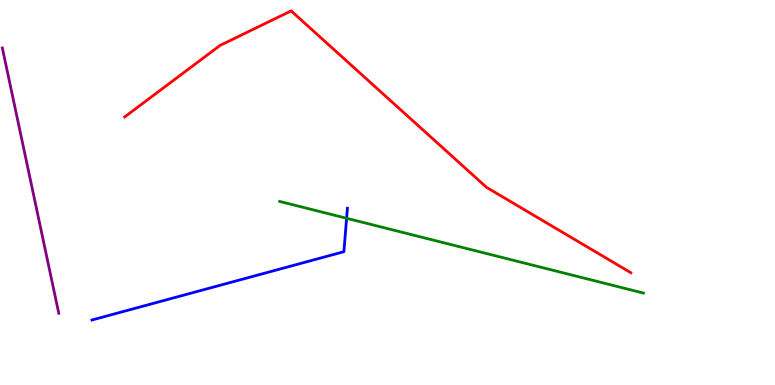[{'lines': ['blue', 'red'], 'intersections': []}, {'lines': ['green', 'red'], 'intersections': []}, {'lines': ['purple', 'red'], 'intersections': []}, {'lines': ['blue', 'green'], 'intersections': [{'x': 4.47, 'y': 4.33}]}, {'lines': ['blue', 'purple'], 'intersections': []}, {'lines': ['green', 'purple'], 'intersections': []}]